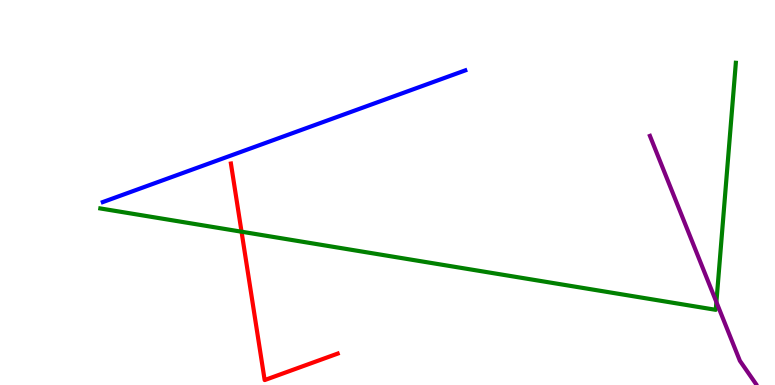[{'lines': ['blue', 'red'], 'intersections': []}, {'lines': ['green', 'red'], 'intersections': [{'x': 3.12, 'y': 3.98}]}, {'lines': ['purple', 'red'], 'intersections': []}, {'lines': ['blue', 'green'], 'intersections': []}, {'lines': ['blue', 'purple'], 'intersections': []}, {'lines': ['green', 'purple'], 'intersections': [{'x': 9.24, 'y': 2.15}]}]